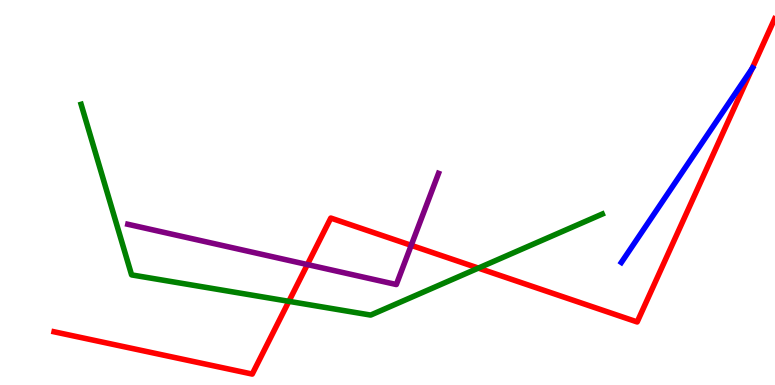[{'lines': ['blue', 'red'], 'intersections': [{'x': 9.7, 'y': 8.22}]}, {'lines': ['green', 'red'], 'intersections': [{'x': 3.73, 'y': 2.17}, {'x': 6.17, 'y': 3.04}]}, {'lines': ['purple', 'red'], 'intersections': [{'x': 3.97, 'y': 3.13}, {'x': 5.31, 'y': 3.63}]}, {'lines': ['blue', 'green'], 'intersections': []}, {'lines': ['blue', 'purple'], 'intersections': []}, {'lines': ['green', 'purple'], 'intersections': []}]